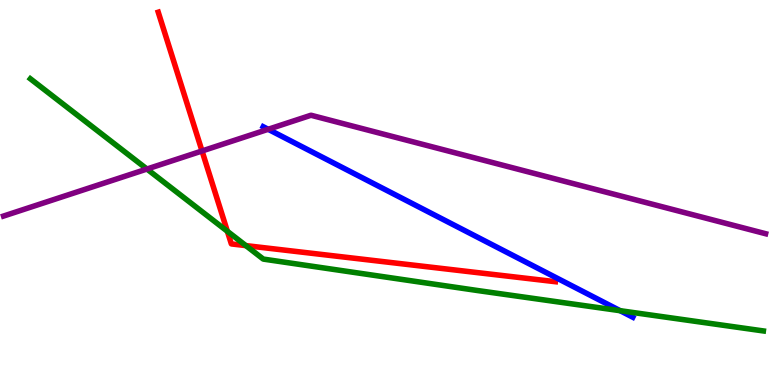[{'lines': ['blue', 'red'], 'intersections': []}, {'lines': ['green', 'red'], 'intersections': [{'x': 2.93, 'y': 3.99}, {'x': 3.17, 'y': 3.62}]}, {'lines': ['purple', 'red'], 'intersections': [{'x': 2.61, 'y': 6.08}]}, {'lines': ['blue', 'green'], 'intersections': [{'x': 8.0, 'y': 1.93}]}, {'lines': ['blue', 'purple'], 'intersections': [{'x': 3.46, 'y': 6.64}]}, {'lines': ['green', 'purple'], 'intersections': [{'x': 1.9, 'y': 5.61}]}]